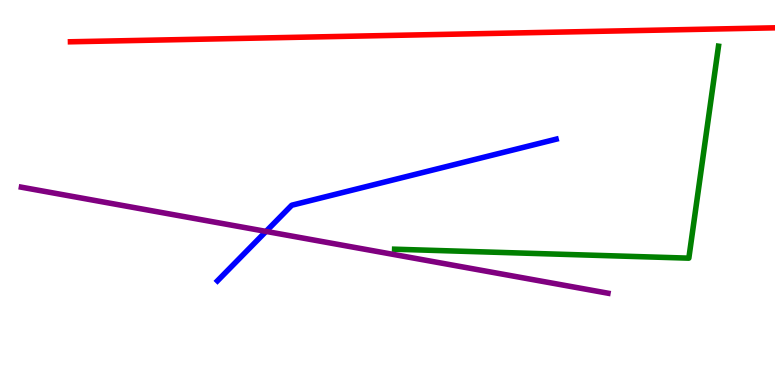[{'lines': ['blue', 'red'], 'intersections': []}, {'lines': ['green', 'red'], 'intersections': []}, {'lines': ['purple', 'red'], 'intersections': []}, {'lines': ['blue', 'green'], 'intersections': []}, {'lines': ['blue', 'purple'], 'intersections': [{'x': 3.43, 'y': 3.99}]}, {'lines': ['green', 'purple'], 'intersections': []}]